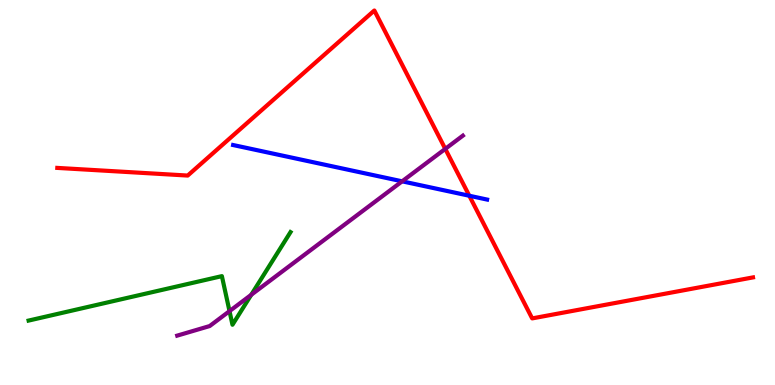[{'lines': ['blue', 'red'], 'intersections': [{'x': 6.06, 'y': 4.92}]}, {'lines': ['green', 'red'], 'intersections': []}, {'lines': ['purple', 'red'], 'intersections': [{'x': 5.75, 'y': 6.13}]}, {'lines': ['blue', 'green'], 'intersections': []}, {'lines': ['blue', 'purple'], 'intersections': [{'x': 5.19, 'y': 5.29}]}, {'lines': ['green', 'purple'], 'intersections': [{'x': 2.96, 'y': 1.92}, {'x': 3.24, 'y': 2.34}]}]